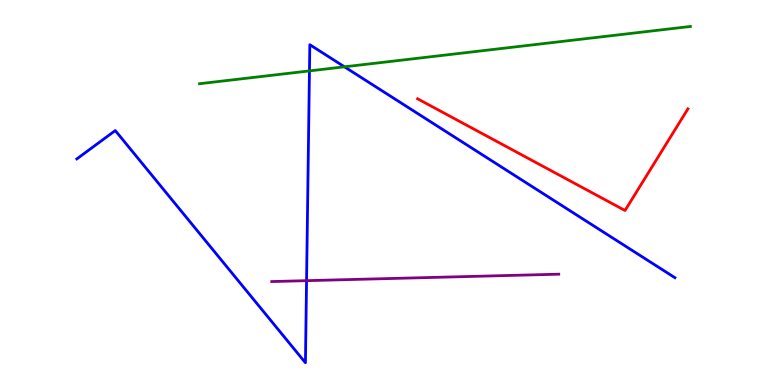[{'lines': ['blue', 'red'], 'intersections': []}, {'lines': ['green', 'red'], 'intersections': []}, {'lines': ['purple', 'red'], 'intersections': []}, {'lines': ['blue', 'green'], 'intersections': [{'x': 3.99, 'y': 8.16}, {'x': 4.44, 'y': 8.26}]}, {'lines': ['blue', 'purple'], 'intersections': [{'x': 3.96, 'y': 2.71}]}, {'lines': ['green', 'purple'], 'intersections': []}]